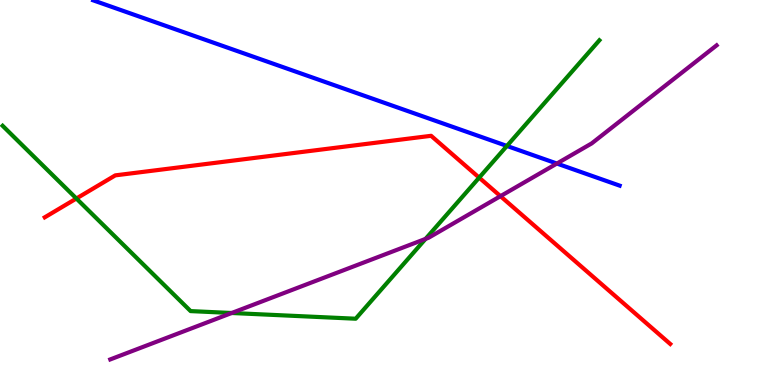[{'lines': ['blue', 'red'], 'intersections': []}, {'lines': ['green', 'red'], 'intersections': [{'x': 0.986, 'y': 4.84}, {'x': 6.18, 'y': 5.39}]}, {'lines': ['purple', 'red'], 'intersections': [{'x': 6.46, 'y': 4.9}]}, {'lines': ['blue', 'green'], 'intersections': [{'x': 6.54, 'y': 6.21}]}, {'lines': ['blue', 'purple'], 'intersections': [{'x': 7.19, 'y': 5.75}]}, {'lines': ['green', 'purple'], 'intersections': [{'x': 2.99, 'y': 1.87}, {'x': 5.49, 'y': 3.8}]}]